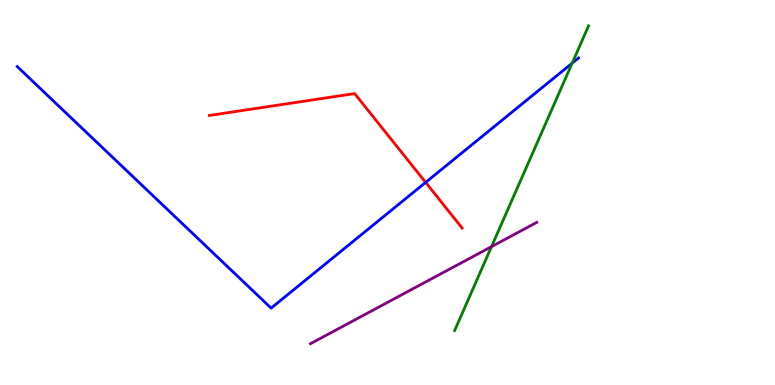[{'lines': ['blue', 'red'], 'intersections': [{'x': 5.49, 'y': 5.26}]}, {'lines': ['green', 'red'], 'intersections': []}, {'lines': ['purple', 'red'], 'intersections': []}, {'lines': ['blue', 'green'], 'intersections': [{'x': 7.38, 'y': 8.36}]}, {'lines': ['blue', 'purple'], 'intersections': []}, {'lines': ['green', 'purple'], 'intersections': [{'x': 6.34, 'y': 3.59}]}]